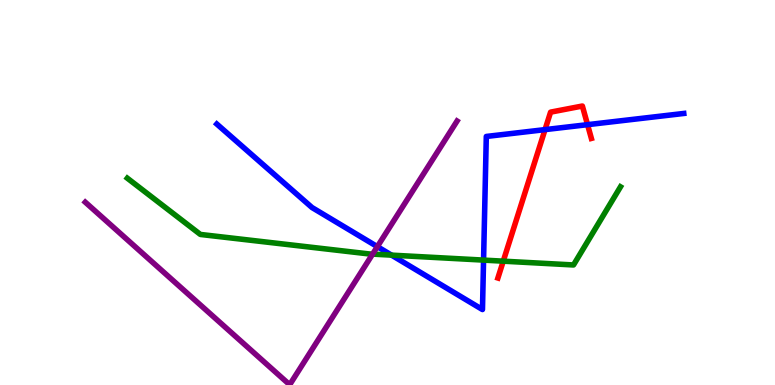[{'lines': ['blue', 'red'], 'intersections': [{'x': 7.03, 'y': 6.63}, {'x': 7.58, 'y': 6.76}]}, {'lines': ['green', 'red'], 'intersections': [{'x': 6.49, 'y': 3.22}]}, {'lines': ['purple', 'red'], 'intersections': []}, {'lines': ['blue', 'green'], 'intersections': [{'x': 5.05, 'y': 3.37}, {'x': 6.24, 'y': 3.24}]}, {'lines': ['blue', 'purple'], 'intersections': [{'x': 4.87, 'y': 3.59}]}, {'lines': ['green', 'purple'], 'intersections': [{'x': 4.81, 'y': 3.4}]}]